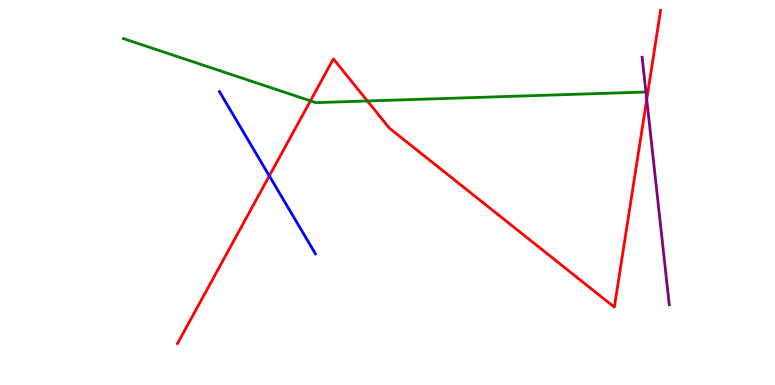[{'lines': ['blue', 'red'], 'intersections': [{'x': 3.48, 'y': 5.43}]}, {'lines': ['green', 'red'], 'intersections': [{'x': 4.01, 'y': 7.38}, {'x': 4.74, 'y': 7.38}]}, {'lines': ['purple', 'red'], 'intersections': [{'x': 8.34, 'y': 7.42}]}, {'lines': ['blue', 'green'], 'intersections': []}, {'lines': ['blue', 'purple'], 'intersections': []}, {'lines': ['green', 'purple'], 'intersections': []}]